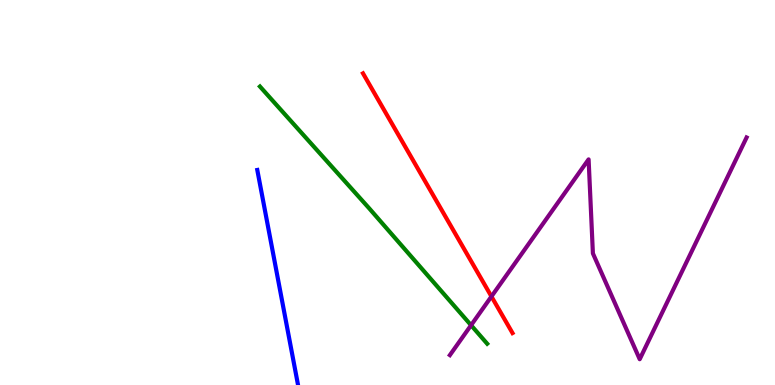[{'lines': ['blue', 'red'], 'intersections': []}, {'lines': ['green', 'red'], 'intersections': []}, {'lines': ['purple', 'red'], 'intersections': [{'x': 6.34, 'y': 2.3}]}, {'lines': ['blue', 'green'], 'intersections': []}, {'lines': ['blue', 'purple'], 'intersections': []}, {'lines': ['green', 'purple'], 'intersections': [{'x': 6.08, 'y': 1.55}]}]